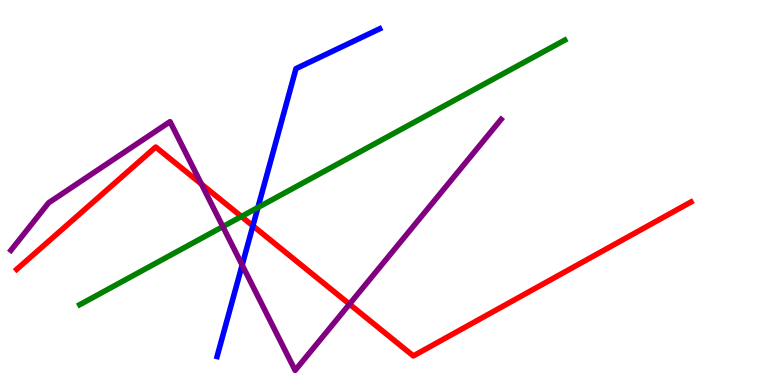[{'lines': ['blue', 'red'], 'intersections': [{'x': 3.26, 'y': 4.13}]}, {'lines': ['green', 'red'], 'intersections': [{'x': 3.11, 'y': 4.38}]}, {'lines': ['purple', 'red'], 'intersections': [{'x': 2.6, 'y': 5.22}, {'x': 4.51, 'y': 2.1}]}, {'lines': ['blue', 'green'], 'intersections': [{'x': 3.33, 'y': 4.61}]}, {'lines': ['blue', 'purple'], 'intersections': [{'x': 3.12, 'y': 3.12}]}, {'lines': ['green', 'purple'], 'intersections': [{'x': 2.88, 'y': 4.11}]}]